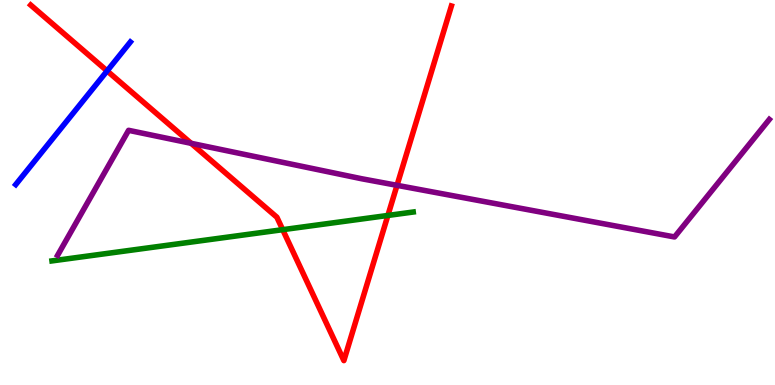[{'lines': ['blue', 'red'], 'intersections': [{'x': 1.38, 'y': 8.16}]}, {'lines': ['green', 'red'], 'intersections': [{'x': 3.65, 'y': 4.03}, {'x': 5.0, 'y': 4.4}]}, {'lines': ['purple', 'red'], 'intersections': [{'x': 2.47, 'y': 6.28}, {'x': 5.12, 'y': 5.19}]}, {'lines': ['blue', 'green'], 'intersections': []}, {'lines': ['blue', 'purple'], 'intersections': []}, {'lines': ['green', 'purple'], 'intersections': []}]